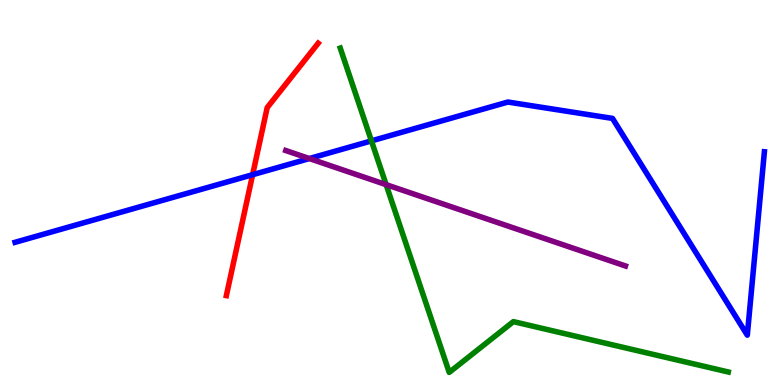[{'lines': ['blue', 'red'], 'intersections': [{'x': 3.26, 'y': 5.46}]}, {'lines': ['green', 'red'], 'intersections': []}, {'lines': ['purple', 'red'], 'intersections': []}, {'lines': ['blue', 'green'], 'intersections': [{'x': 4.79, 'y': 6.34}]}, {'lines': ['blue', 'purple'], 'intersections': [{'x': 3.99, 'y': 5.88}]}, {'lines': ['green', 'purple'], 'intersections': [{'x': 4.98, 'y': 5.2}]}]